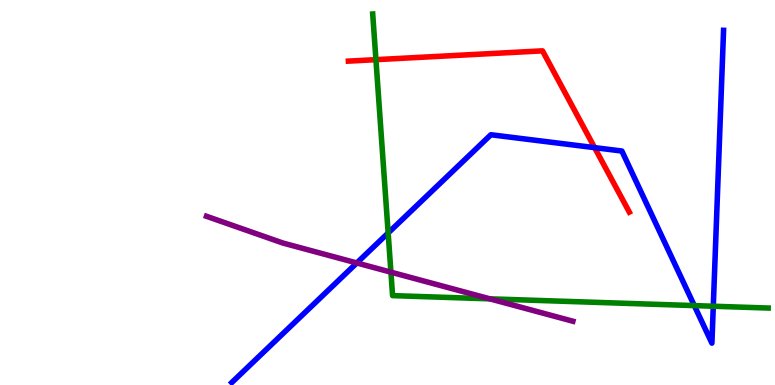[{'lines': ['blue', 'red'], 'intersections': [{'x': 7.67, 'y': 6.17}]}, {'lines': ['green', 'red'], 'intersections': [{'x': 4.85, 'y': 8.45}]}, {'lines': ['purple', 'red'], 'intersections': []}, {'lines': ['blue', 'green'], 'intersections': [{'x': 5.01, 'y': 3.95}, {'x': 8.96, 'y': 2.06}, {'x': 9.2, 'y': 2.05}]}, {'lines': ['blue', 'purple'], 'intersections': [{'x': 4.6, 'y': 3.17}]}, {'lines': ['green', 'purple'], 'intersections': [{'x': 5.04, 'y': 2.93}, {'x': 6.32, 'y': 2.24}]}]